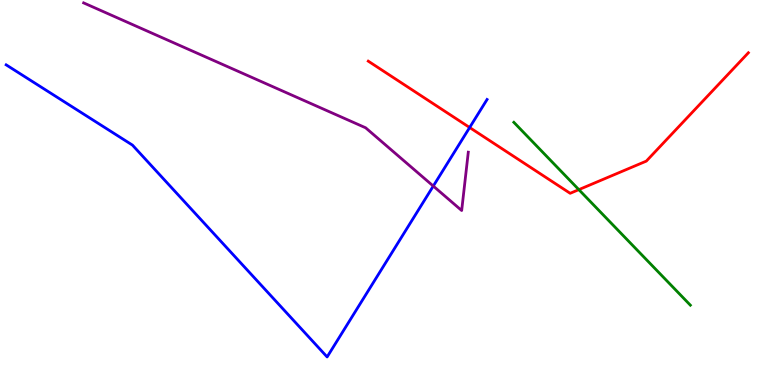[{'lines': ['blue', 'red'], 'intersections': [{'x': 6.06, 'y': 6.69}]}, {'lines': ['green', 'red'], 'intersections': [{'x': 7.47, 'y': 5.07}]}, {'lines': ['purple', 'red'], 'intersections': []}, {'lines': ['blue', 'green'], 'intersections': []}, {'lines': ['blue', 'purple'], 'intersections': [{'x': 5.59, 'y': 5.17}]}, {'lines': ['green', 'purple'], 'intersections': []}]